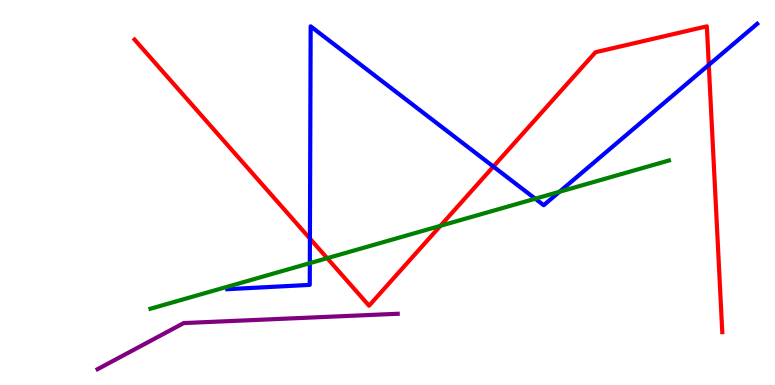[{'lines': ['blue', 'red'], 'intersections': [{'x': 4.0, 'y': 3.8}, {'x': 6.37, 'y': 5.67}, {'x': 9.15, 'y': 8.31}]}, {'lines': ['green', 'red'], 'intersections': [{'x': 4.22, 'y': 3.29}, {'x': 5.68, 'y': 4.13}]}, {'lines': ['purple', 'red'], 'intersections': []}, {'lines': ['blue', 'green'], 'intersections': [{'x': 4.0, 'y': 3.16}, {'x': 6.91, 'y': 4.84}, {'x': 7.22, 'y': 5.02}]}, {'lines': ['blue', 'purple'], 'intersections': []}, {'lines': ['green', 'purple'], 'intersections': []}]